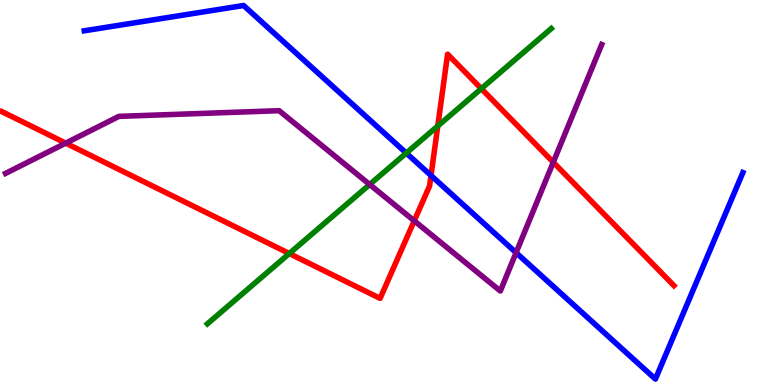[{'lines': ['blue', 'red'], 'intersections': [{'x': 5.56, 'y': 5.44}]}, {'lines': ['green', 'red'], 'intersections': [{'x': 3.73, 'y': 3.41}, {'x': 5.65, 'y': 6.73}, {'x': 6.21, 'y': 7.7}]}, {'lines': ['purple', 'red'], 'intersections': [{'x': 0.848, 'y': 6.28}, {'x': 5.34, 'y': 4.26}, {'x': 7.14, 'y': 5.79}]}, {'lines': ['blue', 'green'], 'intersections': [{'x': 5.24, 'y': 6.02}]}, {'lines': ['blue', 'purple'], 'intersections': [{'x': 6.66, 'y': 3.44}]}, {'lines': ['green', 'purple'], 'intersections': [{'x': 4.77, 'y': 5.21}]}]